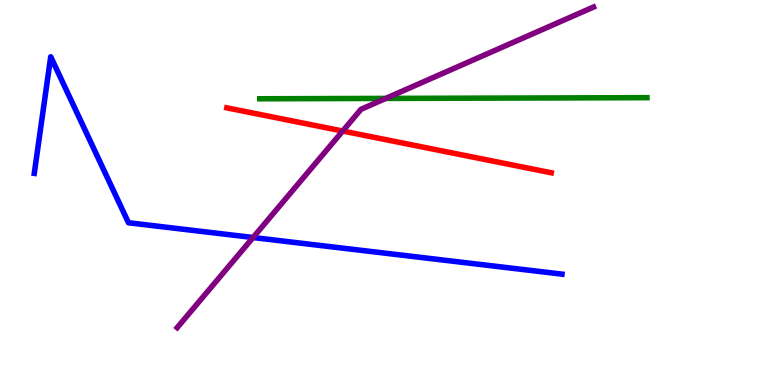[{'lines': ['blue', 'red'], 'intersections': []}, {'lines': ['green', 'red'], 'intersections': []}, {'lines': ['purple', 'red'], 'intersections': [{'x': 4.42, 'y': 6.6}]}, {'lines': ['blue', 'green'], 'intersections': []}, {'lines': ['blue', 'purple'], 'intersections': [{'x': 3.27, 'y': 3.83}]}, {'lines': ['green', 'purple'], 'intersections': [{'x': 4.98, 'y': 7.44}]}]